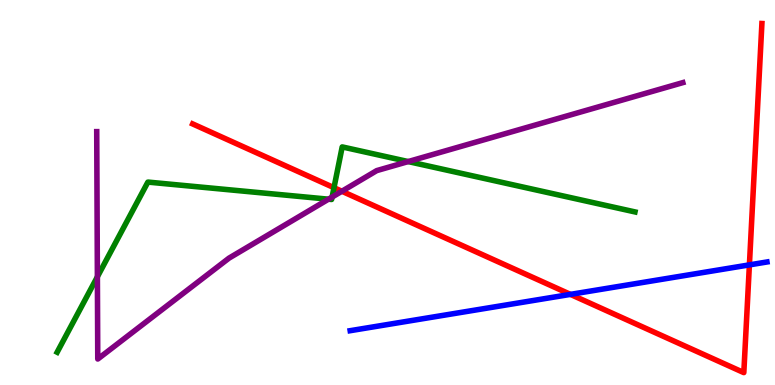[{'lines': ['blue', 'red'], 'intersections': [{'x': 7.36, 'y': 2.35}, {'x': 9.67, 'y': 3.12}]}, {'lines': ['green', 'red'], 'intersections': [{'x': 4.31, 'y': 5.12}]}, {'lines': ['purple', 'red'], 'intersections': [{'x': 4.41, 'y': 5.03}]}, {'lines': ['blue', 'green'], 'intersections': []}, {'lines': ['blue', 'purple'], 'intersections': []}, {'lines': ['green', 'purple'], 'intersections': [{'x': 1.26, 'y': 2.81}, {'x': 4.24, 'y': 4.83}, {'x': 4.29, 'y': 4.88}, {'x': 5.27, 'y': 5.8}]}]